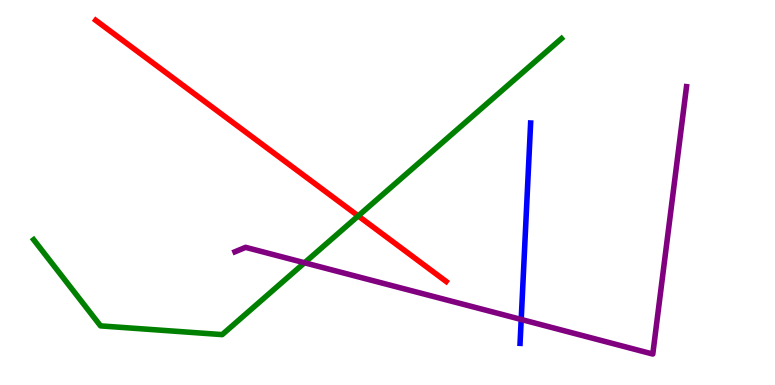[{'lines': ['blue', 'red'], 'intersections': []}, {'lines': ['green', 'red'], 'intersections': [{'x': 4.62, 'y': 4.39}]}, {'lines': ['purple', 'red'], 'intersections': []}, {'lines': ['blue', 'green'], 'intersections': []}, {'lines': ['blue', 'purple'], 'intersections': [{'x': 6.73, 'y': 1.7}]}, {'lines': ['green', 'purple'], 'intersections': [{'x': 3.93, 'y': 3.17}]}]